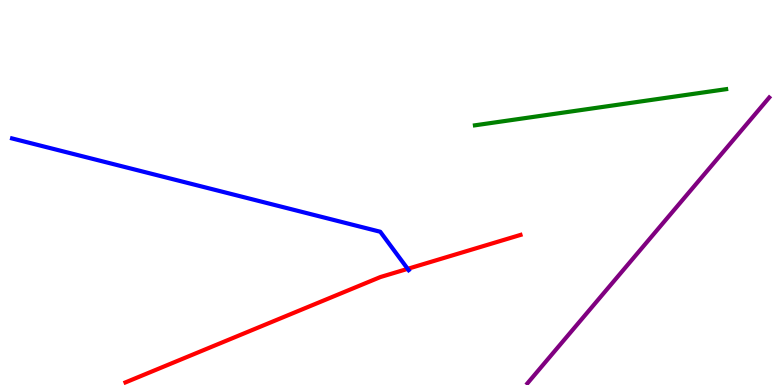[{'lines': ['blue', 'red'], 'intersections': [{'x': 5.26, 'y': 3.02}]}, {'lines': ['green', 'red'], 'intersections': []}, {'lines': ['purple', 'red'], 'intersections': []}, {'lines': ['blue', 'green'], 'intersections': []}, {'lines': ['blue', 'purple'], 'intersections': []}, {'lines': ['green', 'purple'], 'intersections': []}]